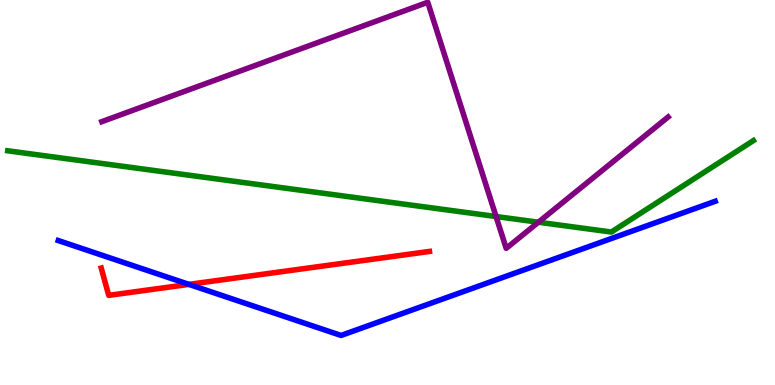[{'lines': ['blue', 'red'], 'intersections': [{'x': 2.44, 'y': 2.61}]}, {'lines': ['green', 'red'], 'intersections': []}, {'lines': ['purple', 'red'], 'intersections': []}, {'lines': ['blue', 'green'], 'intersections': []}, {'lines': ['blue', 'purple'], 'intersections': []}, {'lines': ['green', 'purple'], 'intersections': [{'x': 6.4, 'y': 4.38}, {'x': 6.95, 'y': 4.23}]}]